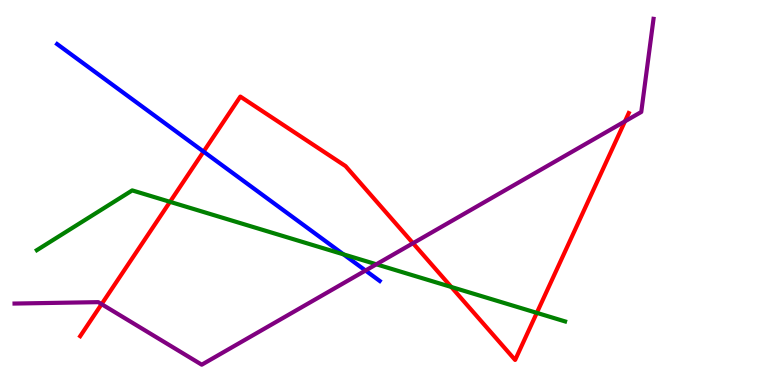[{'lines': ['blue', 'red'], 'intersections': [{'x': 2.63, 'y': 6.06}]}, {'lines': ['green', 'red'], 'intersections': [{'x': 2.19, 'y': 4.76}, {'x': 5.82, 'y': 2.55}, {'x': 6.93, 'y': 1.87}]}, {'lines': ['purple', 'red'], 'intersections': [{'x': 1.31, 'y': 2.1}, {'x': 5.33, 'y': 3.68}, {'x': 8.06, 'y': 6.85}]}, {'lines': ['blue', 'green'], 'intersections': [{'x': 4.43, 'y': 3.39}]}, {'lines': ['blue', 'purple'], 'intersections': [{'x': 4.72, 'y': 2.97}]}, {'lines': ['green', 'purple'], 'intersections': [{'x': 4.86, 'y': 3.14}]}]